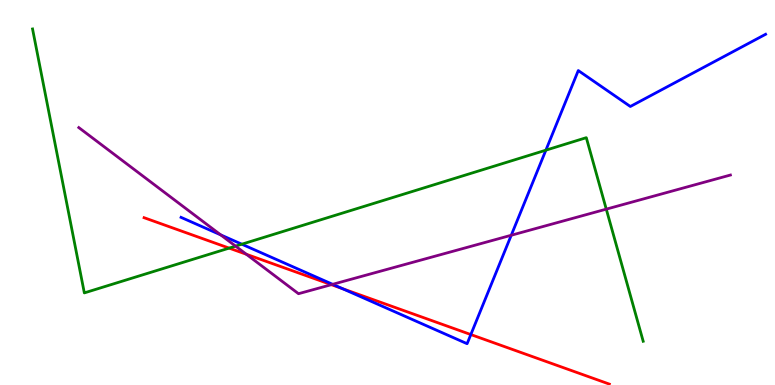[{'lines': ['blue', 'red'], 'intersections': [{'x': 4.42, 'y': 2.5}, {'x': 6.08, 'y': 1.31}]}, {'lines': ['green', 'red'], 'intersections': [{'x': 2.96, 'y': 3.56}]}, {'lines': ['purple', 'red'], 'intersections': [{'x': 3.18, 'y': 3.4}, {'x': 4.28, 'y': 2.61}]}, {'lines': ['blue', 'green'], 'intersections': [{'x': 3.12, 'y': 3.66}, {'x': 7.04, 'y': 6.1}]}, {'lines': ['blue', 'purple'], 'intersections': [{'x': 2.85, 'y': 3.9}, {'x': 4.29, 'y': 2.62}, {'x': 6.6, 'y': 3.89}]}, {'lines': ['green', 'purple'], 'intersections': [{'x': 3.04, 'y': 3.61}, {'x': 7.82, 'y': 4.57}]}]